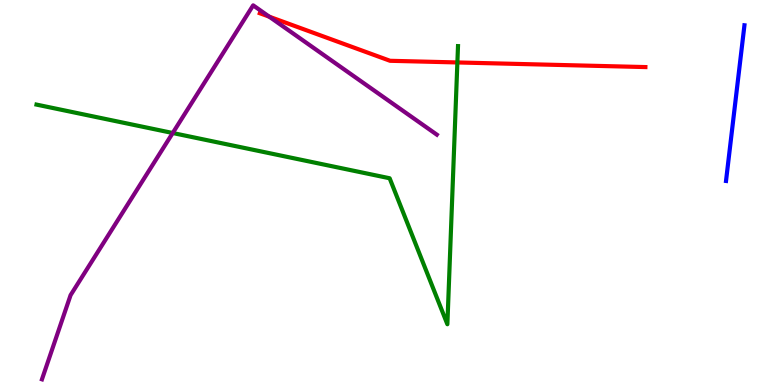[{'lines': ['blue', 'red'], 'intersections': []}, {'lines': ['green', 'red'], 'intersections': [{'x': 5.9, 'y': 8.38}]}, {'lines': ['purple', 'red'], 'intersections': [{'x': 3.47, 'y': 9.57}]}, {'lines': ['blue', 'green'], 'intersections': []}, {'lines': ['blue', 'purple'], 'intersections': []}, {'lines': ['green', 'purple'], 'intersections': [{'x': 2.23, 'y': 6.55}]}]